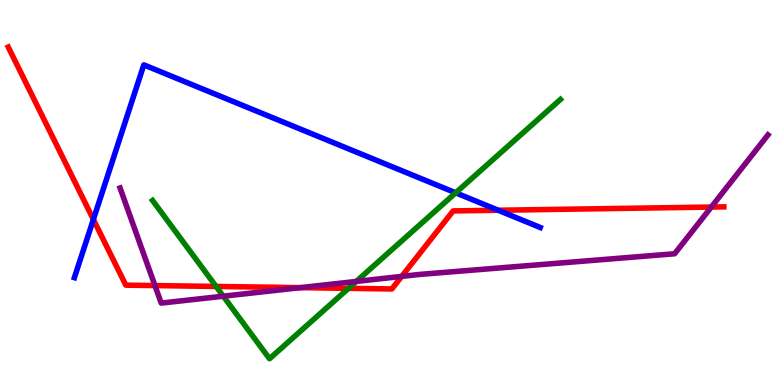[{'lines': ['blue', 'red'], 'intersections': [{'x': 1.2, 'y': 4.3}, {'x': 6.43, 'y': 4.54}]}, {'lines': ['green', 'red'], 'intersections': [{'x': 2.79, 'y': 2.56}, {'x': 4.5, 'y': 2.51}]}, {'lines': ['purple', 'red'], 'intersections': [{'x': 2.0, 'y': 2.58}, {'x': 3.88, 'y': 2.53}, {'x': 5.18, 'y': 2.82}, {'x': 9.18, 'y': 4.62}]}, {'lines': ['blue', 'green'], 'intersections': [{'x': 5.88, 'y': 4.99}]}, {'lines': ['blue', 'purple'], 'intersections': []}, {'lines': ['green', 'purple'], 'intersections': [{'x': 2.88, 'y': 2.31}, {'x': 4.6, 'y': 2.69}]}]